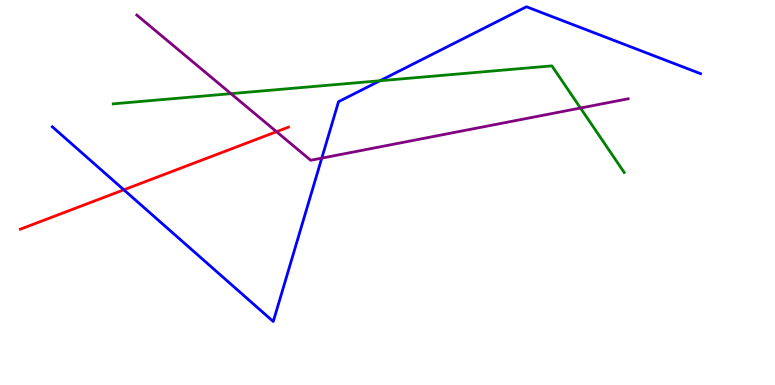[{'lines': ['blue', 'red'], 'intersections': [{'x': 1.6, 'y': 5.07}]}, {'lines': ['green', 'red'], 'intersections': []}, {'lines': ['purple', 'red'], 'intersections': [{'x': 3.57, 'y': 6.58}]}, {'lines': ['blue', 'green'], 'intersections': [{'x': 4.9, 'y': 7.9}]}, {'lines': ['blue', 'purple'], 'intersections': [{'x': 4.15, 'y': 5.89}]}, {'lines': ['green', 'purple'], 'intersections': [{'x': 2.98, 'y': 7.57}, {'x': 7.49, 'y': 7.19}]}]